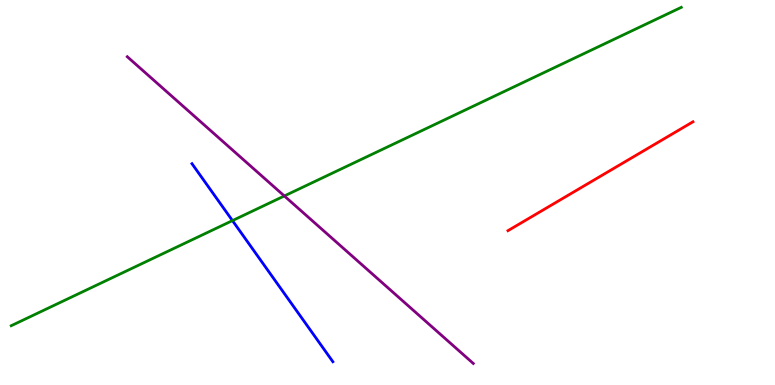[{'lines': ['blue', 'red'], 'intersections': []}, {'lines': ['green', 'red'], 'intersections': []}, {'lines': ['purple', 'red'], 'intersections': []}, {'lines': ['blue', 'green'], 'intersections': [{'x': 3.0, 'y': 4.27}]}, {'lines': ['blue', 'purple'], 'intersections': []}, {'lines': ['green', 'purple'], 'intersections': [{'x': 3.67, 'y': 4.91}]}]